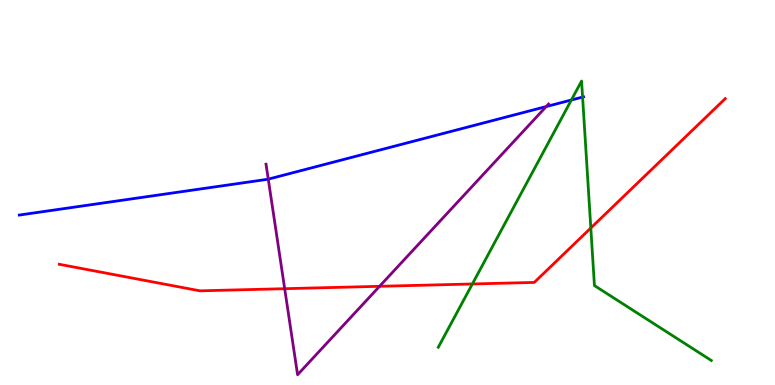[{'lines': ['blue', 'red'], 'intersections': []}, {'lines': ['green', 'red'], 'intersections': [{'x': 6.09, 'y': 2.62}, {'x': 7.62, 'y': 4.08}]}, {'lines': ['purple', 'red'], 'intersections': [{'x': 3.67, 'y': 2.5}, {'x': 4.9, 'y': 2.56}]}, {'lines': ['blue', 'green'], 'intersections': [{'x': 7.37, 'y': 7.4}, {'x': 7.52, 'y': 7.48}]}, {'lines': ['blue', 'purple'], 'intersections': [{'x': 3.46, 'y': 5.35}, {'x': 7.05, 'y': 7.23}]}, {'lines': ['green', 'purple'], 'intersections': []}]